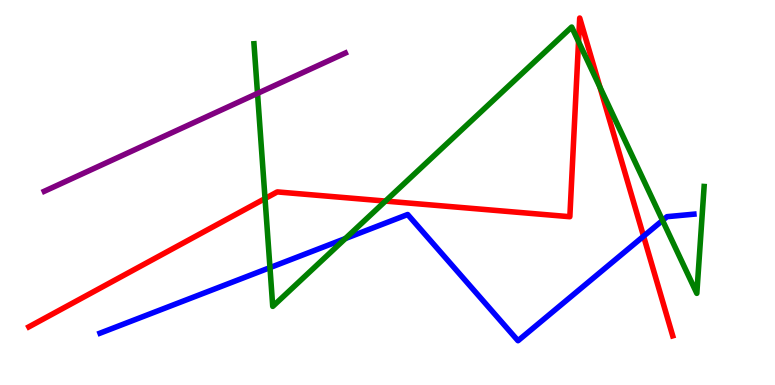[{'lines': ['blue', 'red'], 'intersections': [{'x': 8.3, 'y': 3.86}]}, {'lines': ['green', 'red'], 'intersections': [{'x': 3.42, 'y': 4.84}, {'x': 4.97, 'y': 4.78}, {'x': 7.46, 'y': 8.92}, {'x': 7.74, 'y': 7.74}]}, {'lines': ['purple', 'red'], 'intersections': []}, {'lines': ['blue', 'green'], 'intersections': [{'x': 3.48, 'y': 3.05}, {'x': 4.46, 'y': 3.8}, {'x': 8.55, 'y': 4.28}]}, {'lines': ['blue', 'purple'], 'intersections': []}, {'lines': ['green', 'purple'], 'intersections': [{'x': 3.32, 'y': 7.57}]}]